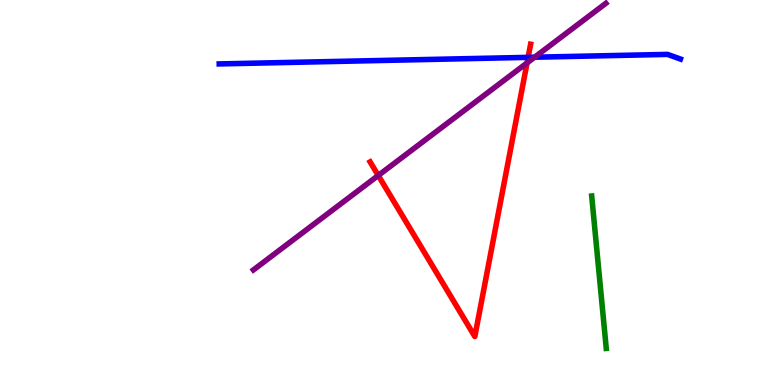[{'lines': ['blue', 'red'], 'intersections': [{'x': 6.81, 'y': 8.51}]}, {'lines': ['green', 'red'], 'intersections': []}, {'lines': ['purple', 'red'], 'intersections': [{'x': 4.88, 'y': 5.44}, {'x': 6.8, 'y': 8.37}]}, {'lines': ['blue', 'green'], 'intersections': []}, {'lines': ['blue', 'purple'], 'intersections': [{'x': 6.9, 'y': 8.51}]}, {'lines': ['green', 'purple'], 'intersections': []}]